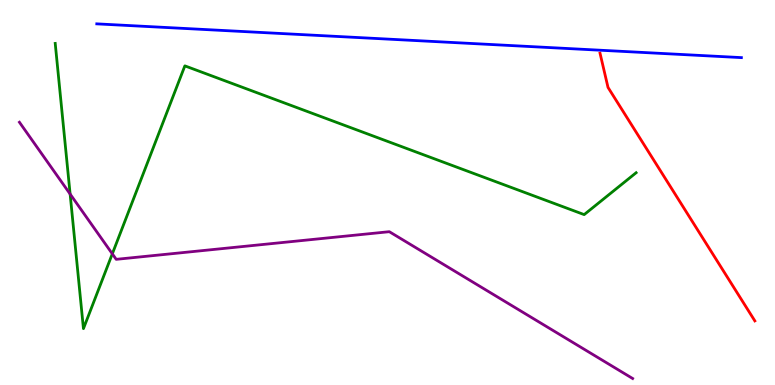[{'lines': ['blue', 'red'], 'intersections': []}, {'lines': ['green', 'red'], 'intersections': []}, {'lines': ['purple', 'red'], 'intersections': []}, {'lines': ['blue', 'green'], 'intersections': []}, {'lines': ['blue', 'purple'], 'intersections': []}, {'lines': ['green', 'purple'], 'intersections': [{'x': 0.905, 'y': 4.96}, {'x': 1.45, 'y': 3.41}]}]